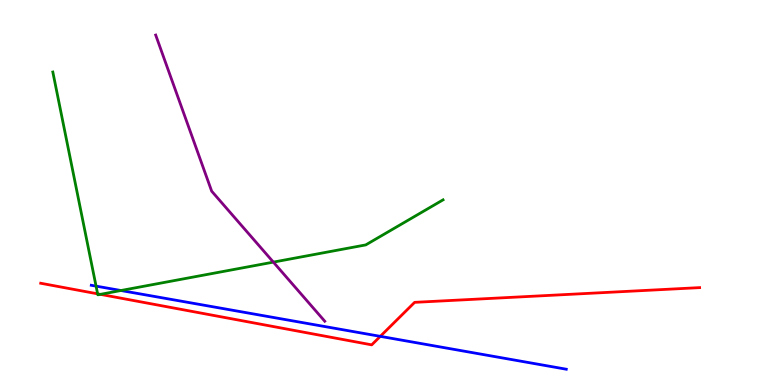[{'lines': ['blue', 'red'], 'intersections': [{'x': 4.91, 'y': 1.26}]}, {'lines': ['green', 'red'], 'intersections': [{'x': 1.26, 'y': 2.37}, {'x': 1.3, 'y': 2.35}]}, {'lines': ['purple', 'red'], 'intersections': []}, {'lines': ['blue', 'green'], 'intersections': [{'x': 1.24, 'y': 2.57}, {'x': 1.56, 'y': 2.45}]}, {'lines': ['blue', 'purple'], 'intersections': []}, {'lines': ['green', 'purple'], 'intersections': [{'x': 3.53, 'y': 3.19}]}]